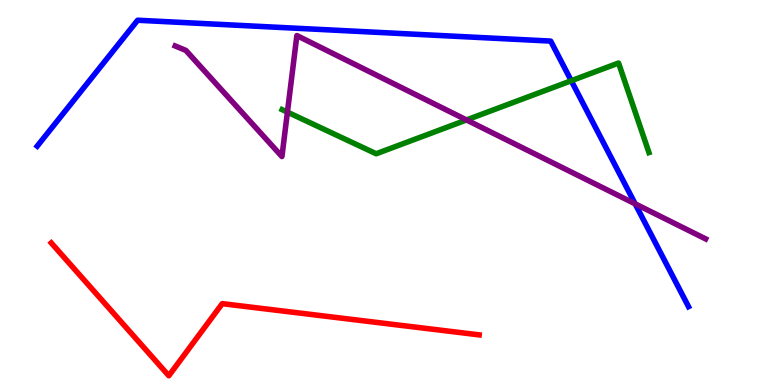[{'lines': ['blue', 'red'], 'intersections': []}, {'lines': ['green', 'red'], 'intersections': []}, {'lines': ['purple', 'red'], 'intersections': []}, {'lines': ['blue', 'green'], 'intersections': [{'x': 7.37, 'y': 7.9}]}, {'lines': ['blue', 'purple'], 'intersections': [{'x': 8.2, 'y': 4.71}]}, {'lines': ['green', 'purple'], 'intersections': [{'x': 3.71, 'y': 7.09}, {'x': 6.02, 'y': 6.88}]}]